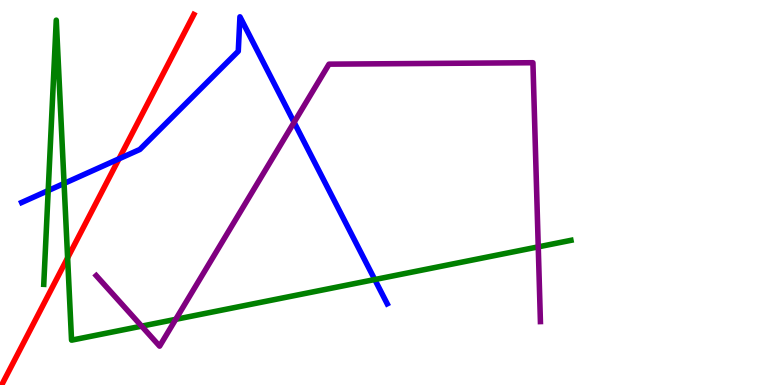[{'lines': ['blue', 'red'], 'intersections': [{'x': 1.54, 'y': 5.87}]}, {'lines': ['green', 'red'], 'intersections': [{'x': 0.872, 'y': 3.3}]}, {'lines': ['purple', 'red'], 'intersections': []}, {'lines': ['blue', 'green'], 'intersections': [{'x': 0.622, 'y': 5.05}, {'x': 0.827, 'y': 5.23}, {'x': 4.84, 'y': 2.74}]}, {'lines': ['blue', 'purple'], 'intersections': [{'x': 3.79, 'y': 6.82}]}, {'lines': ['green', 'purple'], 'intersections': [{'x': 1.83, 'y': 1.53}, {'x': 2.27, 'y': 1.71}, {'x': 6.95, 'y': 3.59}]}]